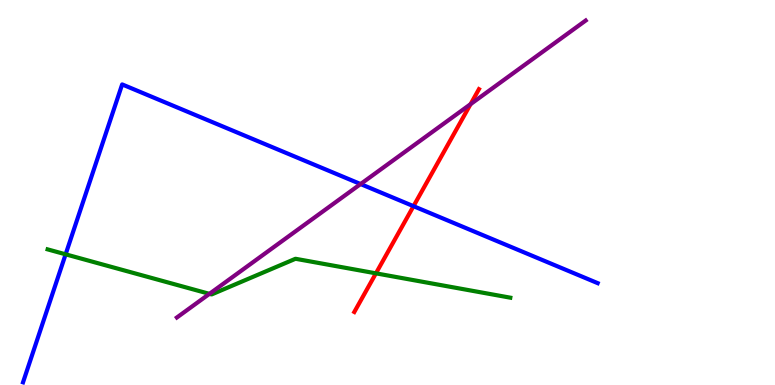[{'lines': ['blue', 'red'], 'intersections': [{'x': 5.34, 'y': 4.64}]}, {'lines': ['green', 'red'], 'intersections': [{'x': 4.85, 'y': 2.9}]}, {'lines': ['purple', 'red'], 'intersections': [{'x': 6.07, 'y': 7.29}]}, {'lines': ['blue', 'green'], 'intersections': [{'x': 0.847, 'y': 3.39}]}, {'lines': ['blue', 'purple'], 'intersections': [{'x': 4.65, 'y': 5.22}]}, {'lines': ['green', 'purple'], 'intersections': [{'x': 2.7, 'y': 2.37}]}]